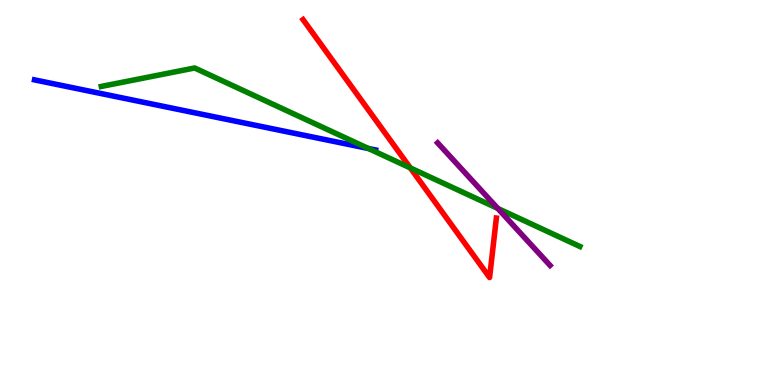[{'lines': ['blue', 'red'], 'intersections': []}, {'lines': ['green', 'red'], 'intersections': [{'x': 5.29, 'y': 5.64}]}, {'lines': ['purple', 'red'], 'intersections': []}, {'lines': ['blue', 'green'], 'intersections': [{'x': 4.75, 'y': 6.14}]}, {'lines': ['blue', 'purple'], 'intersections': []}, {'lines': ['green', 'purple'], 'intersections': [{'x': 6.42, 'y': 4.59}]}]